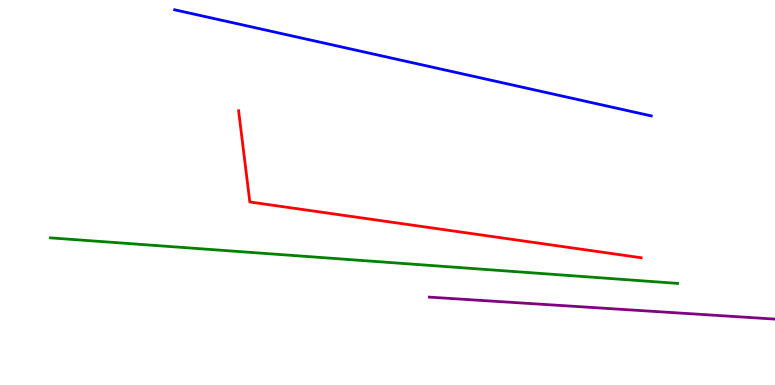[{'lines': ['blue', 'red'], 'intersections': []}, {'lines': ['green', 'red'], 'intersections': []}, {'lines': ['purple', 'red'], 'intersections': []}, {'lines': ['blue', 'green'], 'intersections': []}, {'lines': ['blue', 'purple'], 'intersections': []}, {'lines': ['green', 'purple'], 'intersections': []}]